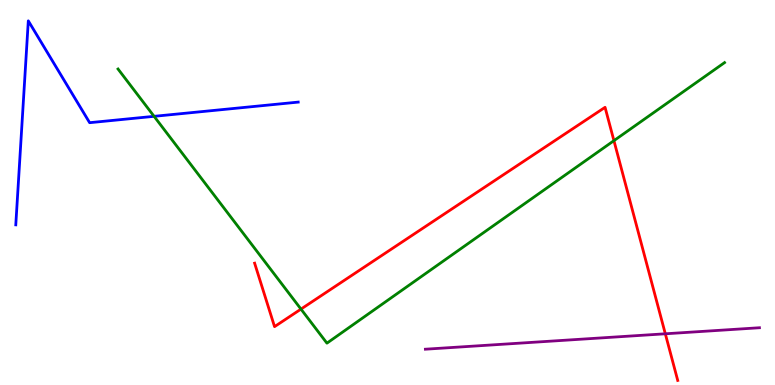[{'lines': ['blue', 'red'], 'intersections': []}, {'lines': ['green', 'red'], 'intersections': [{'x': 3.88, 'y': 1.97}, {'x': 7.92, 'y': 6.35}]}, {'lines': ['purple', 'red'], 'intersections': [{'x': 8.58, 'y': 1.33}]}, {'lines': ['blue', 'green'], 'intersections': [{'x': 1.99, 'y': 6.98}]}, {'lines': ['blue', 'purple'], 'intersections': []}, {'lines': ['green', 'purple'], 'intersections': []}]